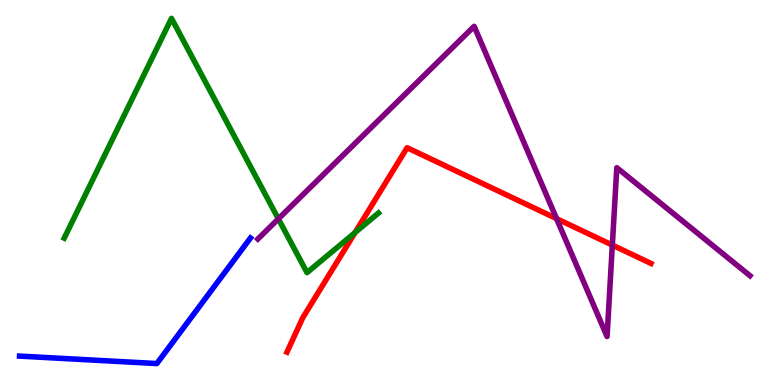[{'lines': ['blue', 'red'], 'intersections': []}, {'lines': ['green', 'red'], 'intersections': [{'x': 4.58, 'y': 3.96}]}, {'lines': ['purple', 'red'], 'intersections': [{'x': 7.18, 'y': 4.32}, {'x': 7.9, 'y': 3.63}]}, {'lines': ['blue', 'green'], 'intersections': []}, {'lines': ['blue', 'purple'], 'intersections': []}, {'lines': ['green', 'purple'], 'intersections': [{'x': 3.59, 'y': 4.32}]}]